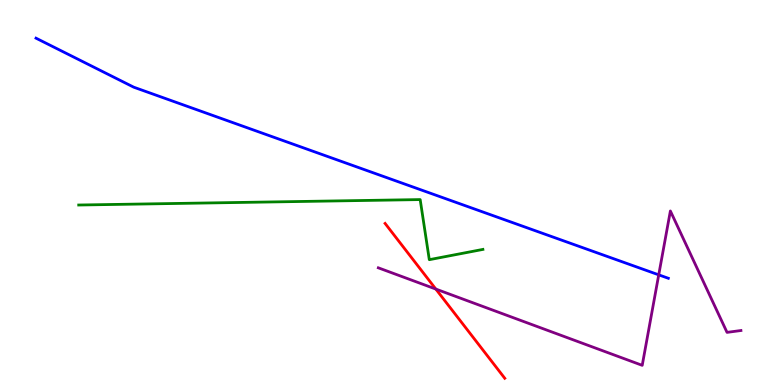[{'lines': ['blue', 'red'], 'intersections': []}, {'lines': ['green', 'red'], 'intersections': []}, {'lines': ['purple', 'red'], 'intersections': [{'x': 5.62, 'y': 2.49}]}, {'lines': ['blue', 'green'], 'intersections': []}, {'lines': ['blue', 'purple'], 'intersections': [{'x': 8.5, 'y': 2.86}]}, {'lines': ['green', 'purple'], 'intersections': []}]